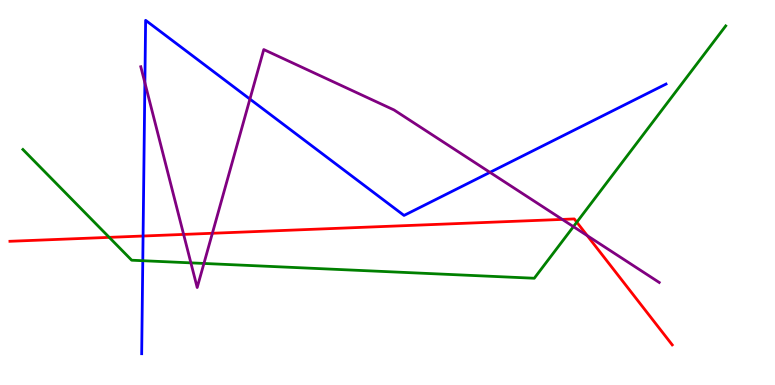[{'lines': ['blue', 'red'], 'intersections': [{'x': 1.85, 'y': 3.87}]}, {'lines': ['green', 'red'], 'intersections': [{'x': 1.41, 'y': 3.83}, {'x': 7.44, 'y': 4.23}]}, {'lines': ['purple', 'red'], 'intersections': [{'x': 2.37, 'y': 3.91}, {'x': 2.74, 'y': 3.94}, {'x': 7.26, 'y': 4.3}, {'x': 7.58, 'y': 3.88}]}, {'lines': ['blue', 'green'], 'intersections': [{'x': 1.84, 'y': 3.23}]}, {'lines': ['blue', 'purple'], 'intersections': [{'x': 1.87, 'y': 7.85}, {'x': 3.22, 'y': 7.43}, {'x': 6.32, 'y': 5.52}]}, {'lines': ['green', 'purple'], 'intersections': [{'x': 2.46, 'y': 3.17}, {'x': 2.63, 'y': 3.16}, {'x': 7.4, 'y': 4.11}]}]